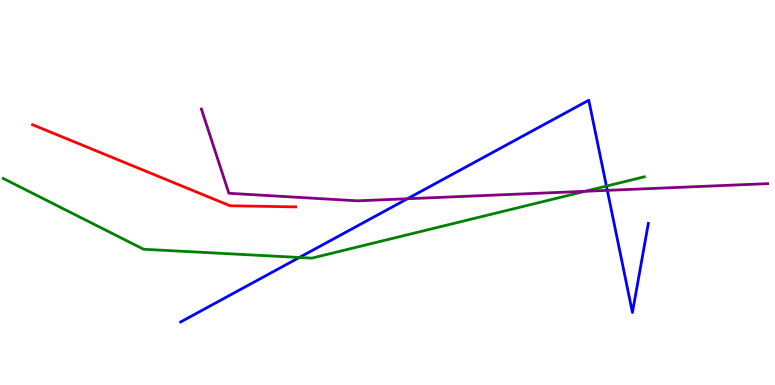[{'lines': ['blue', 'red'], 'intersections': []}, {'lines': ['green', 'red'], 'intersections': []}, {'lines': ['purple', 'red'], 'intersections': []}, {'lines': ['blue', 'green'], 'intersections': [{'x': 3.86, 'y': 3.31}, {'x': 7.82, 'y': 5.17}]}, {'lines': ['blue', 'purple'], 'intersections': [{'x': 5.26, 'y': 4.84}, {'x': 7.84, 'y': 5.06}]}, {'lines': ['green', 'purple'], 'intersections': [{'x': 7.55, 'y': 5.03}]}]